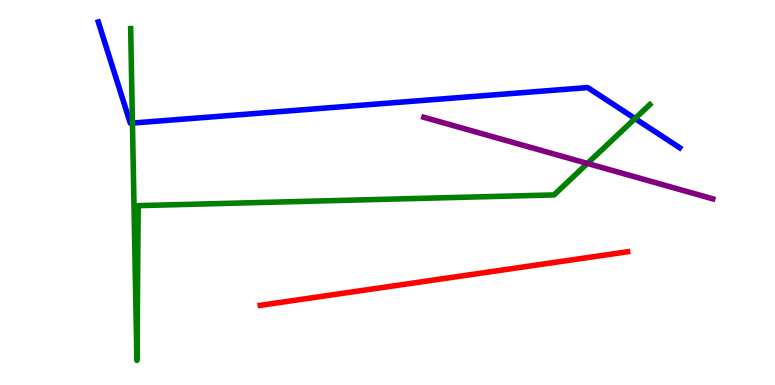[{'lines': ['blue', 'red'], 'intersections': []}, {'lines': ['green', 'red'], 'intersections': []}, {'lines': ['purple', 'red'], 'intersections': []}, {'lines': ['blue', 'green'], 'intersections': [{'x': 1.71, 'y': 6.8}, {'x': 8.19, 'y': 6.92}]}, {'lines': ['blue', 'purple'], 'intersections': []}, {'lines': ['green', 'purple'], 'intersections': [{'x': 7.58, 'y': 5.75}]}]